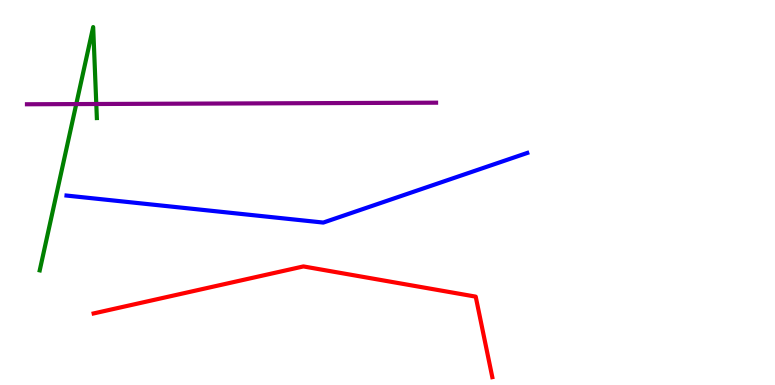[{'lines': ['blue', 'red'], 'intersections': []}, {'lines': ['green', 'red'], 'intersections': []}, {'lines': ['purple', 'red'], 'intersections': []}, {'lines': ['blue', 'green'], 'intersections': []}, {'lines': ['blue', 'purple'], 'intersections': []}, {'lines': ['green', 'purple'], 'intersections': [{'x': 0.984, 'y': 7.3}, {'x': 1.24, 'y': 7.3}]}]